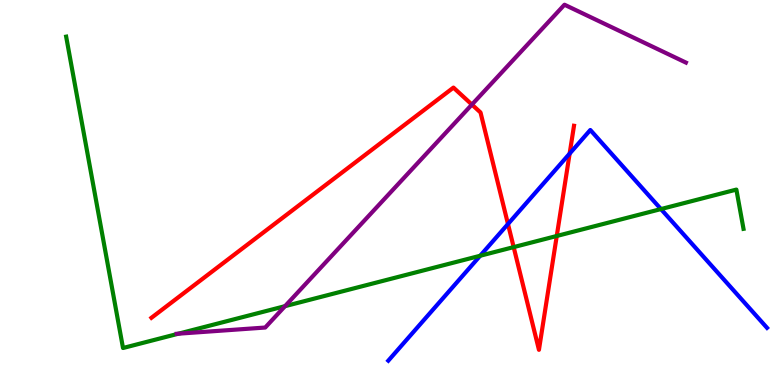[{'lines': ['blue', 'red'], 'intersections': [{'x': 6.55, 'y': 4.18}, {'x': 7.35, 'y': 6.01}]}, {'lines': ['green', 'red'], 'intersections': [{'x': 6.63, 'y': 3.58}, {'x': 7.18, 'y': 3.87}]}, {'lines': ['purple', 'red'], 'intersections': [{'x': 6.09, 'y': 7.28}]}, {'lines': ['blue', 'green'], 'intersections': [{'x': 6.2, 'y': 3.36}, {'x': 8.53, 'y': 4.57}]}, {'lines': ['blue', 'purple'], 'intersections': []}, {'lines': ['green', 'purple'], 'intersections': [{'x': 2.3, 'y': 1.33}, {'x': 3.68, 'y': 2.05}]}]